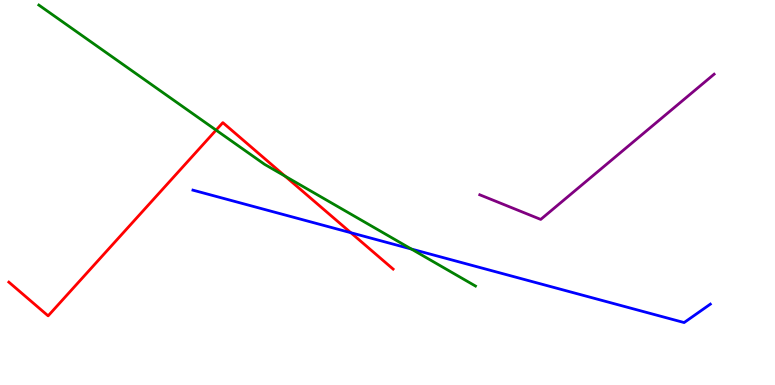[{'lines': ['blue', 'red'], 'intersections': [{'x': 4.53, 'y': 3.96}]}, {'lines': ['green', 'red'], 'intersections': [{'x': 2.79, 'y': 6.62}, {'x': 3.68, 'y': 5.42}]}, {'lines': ['purple', 'red'], 'intersections': []}, {'lines': ['blue', 'green'], 'intersections': [{'x': 5.31, 'y': 3.53}]}, {'lines': ['blue', 'purple'], 'intersections': []}, {'lines': ['green', 'purple'], 'intersections': []}]